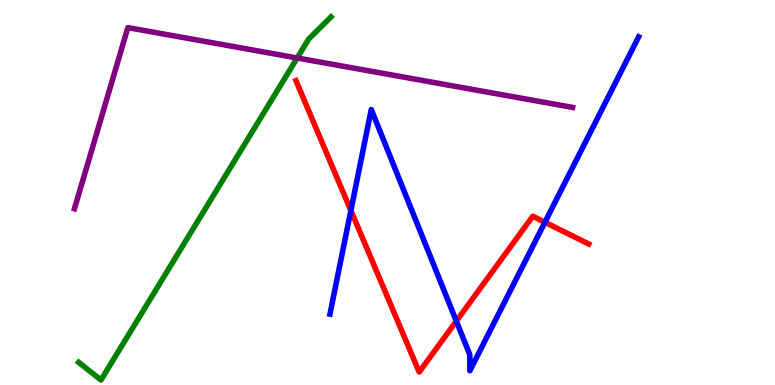[{'lines': ['blue', 'red'], 'intersections': [{'x': 4.53, 'y': 4.53}, {'x': 5.89, 'y': 1.66}, {'x': 7.03, 'y': 4.23}]}, {'lines': ['green', 'red'], 'intersections': []}, {'lines': ['purple', 'red'], 'intersections': []}, {'lines': ['blue', 'green'], 'intersections': []}, {'lines': ['blue', 'purple'], 'intersections': []}, {'lines': ['green', 'purple'], 'intersections': [{'x': 3.83, 'y': 8.49}]}]